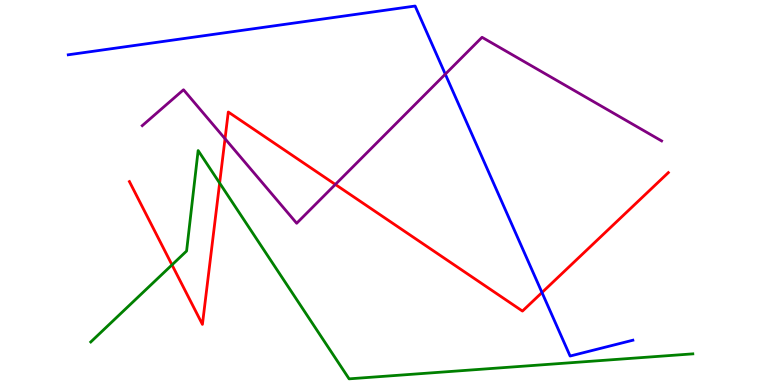[{'lines': ['blue', 'red'], 'intersections': [{'x': 6.99, 'y': 2.4}]}, {'lines': ['green', 'red'], 'intersections': [{'x': 2.22, 'y': 3.12}, {'x': 2.83, 'y': 5.25}]}, {'lines': ['purple', 'red'], 'intersections': [{'x': 2.9, 'y': 6.4}, {'x': 4.33, 'y': 5.21}]}, {'lines': ['blue', 'green'], 'intersections': []}, {'lines': ['blue', 'purple'], 'intersections': [{'x': 5.75, 'y': 8.07}]}, {'lines': ['green', 'purple'], 'intersections': []}]